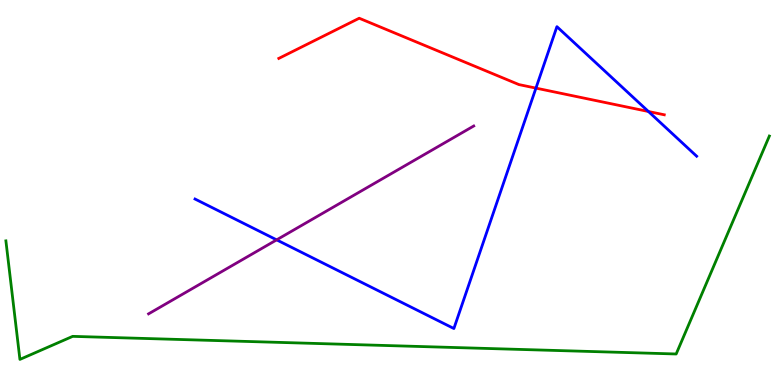[{'lines': ['blue', 'red'], 'intersections': [{'x': 6.92, 'y': 7.71}, {'x': 8.37, 'y': 7.1}]}, {'lines': ['green', 'red'], 'intersections': []}, {'lines': ['purple', 'red'], 'intersections': []}, {'lines': ['blue', 'green'], 'intersections': []}, {'lines': ['blue', 'purple'], 'intersections': [{'x': 3.57, 'y': 3.77}]}, {'lines': ['green', 'purple'], 'intersections': []}]